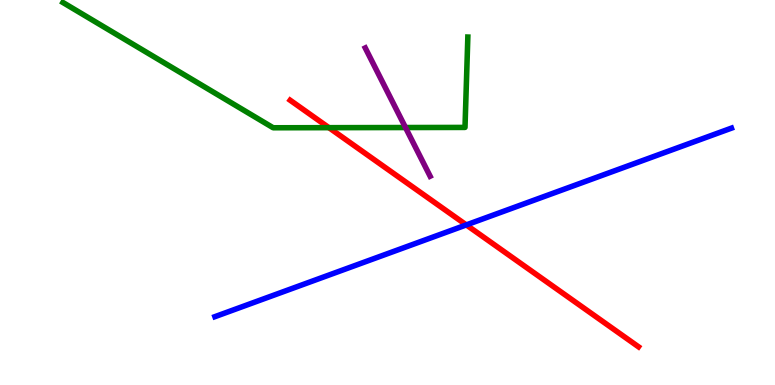[{'lines': ['blue', 'red'], 'intersections': [{'x': 6.02, 'y': 4.16}]}, {'lines': ['green', 'red'], 'intersections': [{'x': 4.24, 'y': 6.68}]}, {'lines': ['purple', 'red'], 'intersections': []}, {'lines': ['blue', 'green'], 'intersections': []}, {'lines': ['blue', 'purple'], 'intersections': []}, {'lines': ['green', 'purple'], 'intersections': [{'x': 5.23, 'y': 6.69}]}]